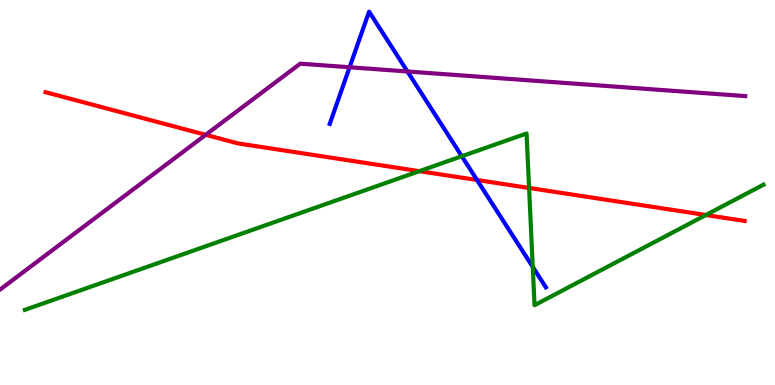[{'lines': ['blue', 'red'], 'intersections': [{'x': 6.16, 'y': 5.32}]}, {'lines': ['green', 'red'], 'intersections': [{'x': 5.41, 'y': 5.55}, {'x': 6.83, 'y': 5.12}, {'x': 9.11, 'y': 4.42}]}, {'lines': ['purple', 'red'], 'intersections': [{'x': 2.65, 'y': 6.5}]}, {'lines': ['blue', 'green'], 'intersections': [{'x': 5.96, 'y': 5.94}, {'x': 6.87, 'y': 3.07}]}, {'lines': ['blue', 'purple'], 'intersections': [{'x': 4.51, 'y': 8.25}, {'x': 5.26, 'y': 8.14}]}, {'lines': ['green', 'purple'], 'intersections': []}]